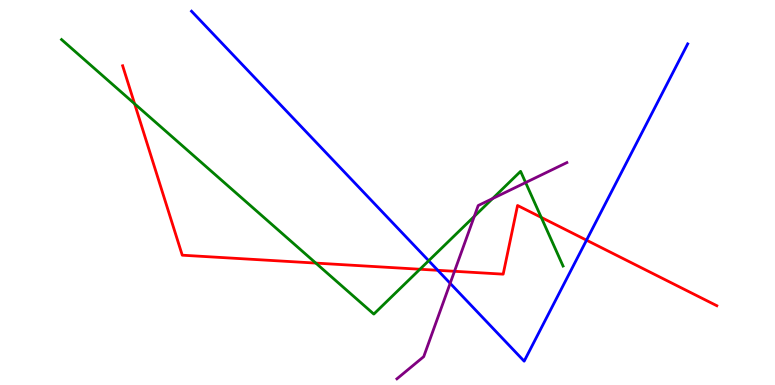[{'lines': ['blue', 'red'], 'intersections': [{'x': 5.65, 'y': 2.98}, {'x': 7.57, 'y': 3.76}]}, {'lines': ['green', 'red'], 'intersections': [{'x': 1.74, 'y': 7.3}, {'x': 4.08, 'y': 3.17}, {'x': 5.42, 'y': 3.01}, {'x': 6.98, 'y': 4.35}]}, {'lines': ['purple', 'red'], 'intersections': [{'x': 5.86, 'y': 2.95}]}, {'lines': ['blue', 'green'], 'intersections': [{'x': 5.53, 'y': 3.23}]}, {'lines': ['blue', 'purple'], 'intersections': [{'x': 5.81, 'y': 2.64}]}, {'lines': ['green', 'purple'], 'intersections': [{'x': 6.12, 'y': 4.38}, {'x': 6.36, 'y': 4.84}, {'x': 6.78, 'y': 5.26}]}]